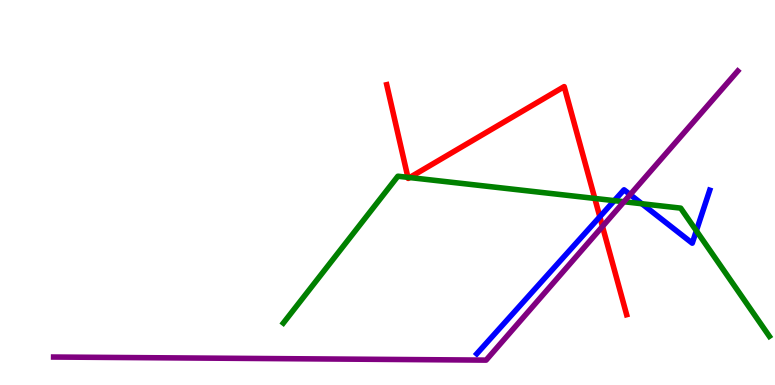[{'lines': ['blue', 'red'], 'intersections': [{'x': 7.74, 'y': 4.37}]}, {'lines': ['green', 'red'], 'intersections': [{'x': 5.26, 'y': 5.39}, {'x': 5.29, 'y': 5.39}, {'x': 7.67, 'y': 4.85}]}, {'lines': ['purple', 'red'], 'intersections': [{'x': 7.77, 'y': 4.12}]}, {'lines': ['blue', 'green'], 'intersections': [{'x': 7.93, 'y': 4.79}, {'x': 8.28, 'y': 4.71}, {'x': 8.99, 'y': 4.01}]}, {'lines': ['blue', 'purple'], 'intersections': [{'x': 8.13, 'y': 4.94}]}, {'lines': ['green', 'purple'], 'intersections': [{'x': 8.05, 'y': 4.76}]}]